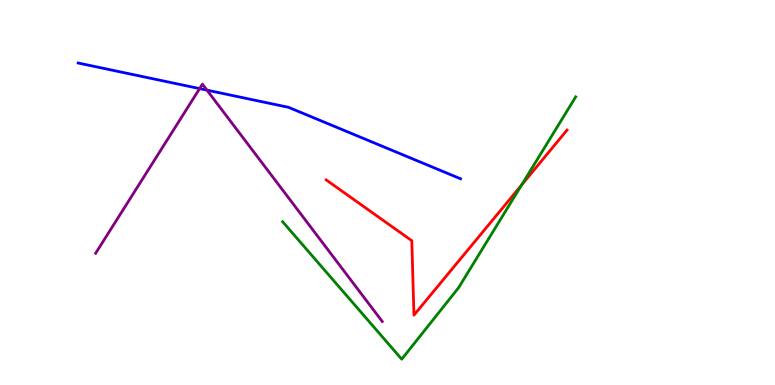[{'lines': ['blue', 'red'], 'intersections': []}, {'lines': ['green', 'red'], 'intersections': [{'x': 6.73, 'y': 5.2}]}, {'lines': ['purple', 'red'], 'intersections': []}, {'lines': ['blue', 'green'], 'intersections': []}, {'lines': ['blue', 'purple'], 'intersections': [{'x': 2.58, 'y': 7.7}, {'x': 2.67, 'y': 7.66}]}, {'lines': ['green', 'purple'], 'intersections': []}]